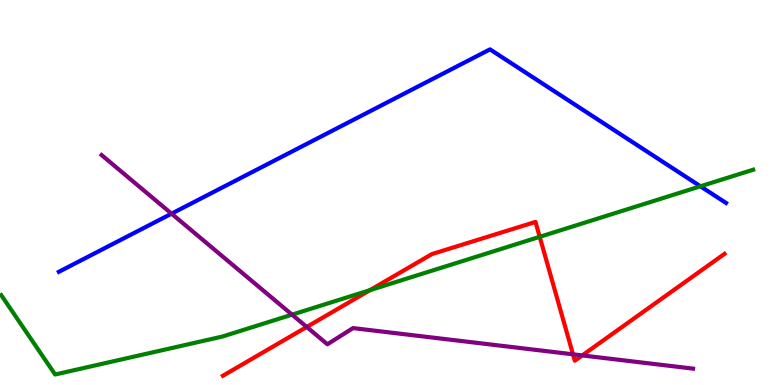[{'lines': ['blue', 'red'], 'intersections': []}, {'lines': ['green', 'red'], 'intersections': [{'x': 4.77, 'y': 2.46}, {'x': 6.96, 'y': 3.85}]}, {'lines': ['purple', 'red'], 'intersections': [{'x': 3.96, 'y': 1.51}, {'x': 7.39, 'y': 0.797}, {'x': 7.51, 'y': 0.768}]}, {'lines': ['blue', 'green'], 'intersections': [{'x': 9.04, 'y': 5.16}]}, {'lines': ['blue', 'purple'], 'intersections': [{'x': 2.21, 'y': 4.45}]}, {'lines': ['green', 'purple'], 'intersections': [{'x': 3.77, 'y': 1.83}]}]